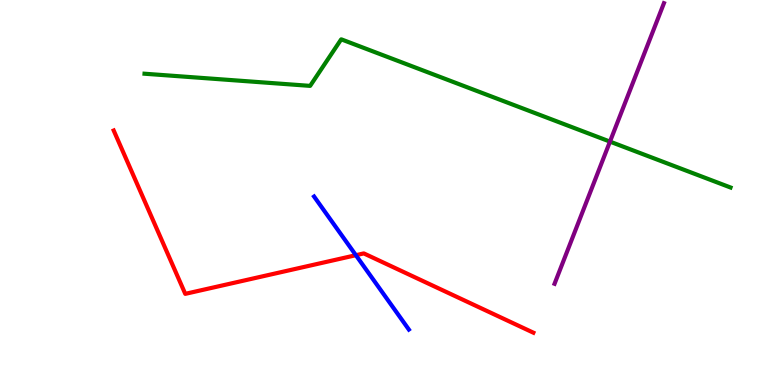[{'lines': ['blue', 'red'], 'intersections': [{'x': 4.59, 'y': 3.37}]}, {'lines': ['green', 'red'], 'intersections': []}, {'lines': ['purple', 'red'], 'intersections': []}, {'lines': ['blue', 'green'], 'intersections': []}, {'lines': ['blue', 'purple'], 'intersections': []}, {'lines': ['green', 'purple'], 'intersections': [{'x': 7.87, 'y': 6.32}]}]